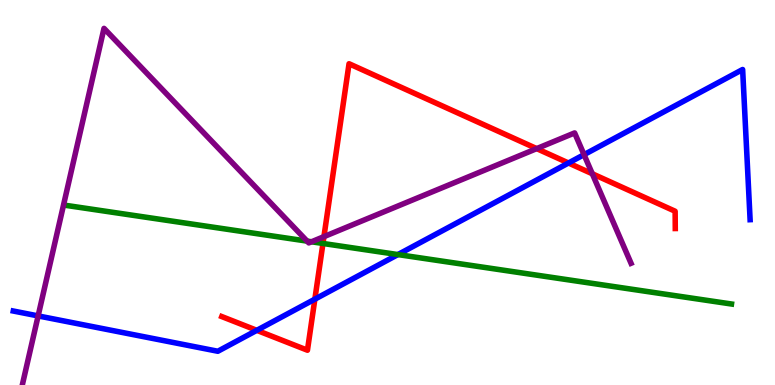[{'lines': ['blue', 'red'], 'intersections': [{'x': 3.31, 'y': 1.42}, {'x': 4.06, 'y': 2.23}, {'x': 7.34, 'y': 5.77}]}, {'lines': ['green', 'red'], 'intersections': [{'x': 4.17, 'y': 3.68}]}, {'lines': ['purple', 'red'], 'intersections': [{'x': 4.18, 'y': 3.85}, {'x': 6.93, 'y': 6.14}, {'x': 7.64, 'y': 5.49}]}, {'lines': ['blue', 'green'], 'intersections': [{'x': 5.13, 'y': 3.39}]}, {'lines': ['blue', 'purple'], 'intersections': [{'x': 0.492, 'y': 1.79}, {'x': 7.54, 'y': 5.98}]}, {'lines': ['green', 'purple'], 'intersections': [{'x': 3.96, 'y': 3.74}, {'x': 4.02, 'y': 3.72}]}]